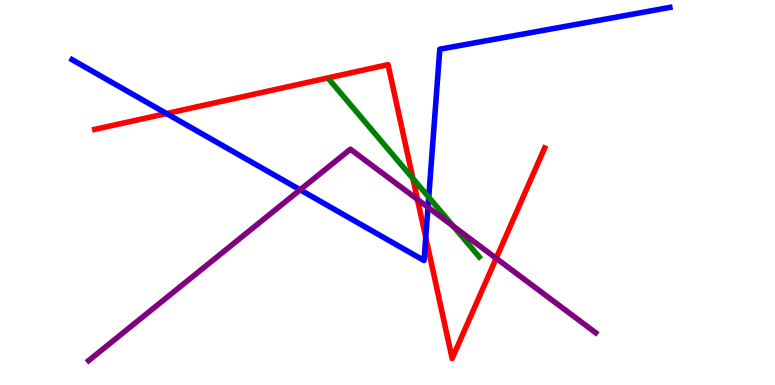[{'lines': ['blue', 'red'], 'intersections': [{'x': 2.15, 'y': 7.05}, {'x': 5.49, 'y': 3.83}]}, {'lines': ['green', 'red'], 'intersections': [{'x': 5.33, 'y': 5.36}]}, {'lines': ['purple', 'red'], 'intersections': [{'x': 5.39, 'y': 4.82}, {'x': 6.4, 'y': 3.29}]}, {'lines': ['blue', 'green'], 'intersections': [{'x': 5.53, 'y': 4.88}]}, {'lines': ['blue', 'purple'], 'intersections': [{'x': 3.87, 'y': 5.07}, {'x': 5.52, 'y': 4.62}]}, {'lines': ['green', 'purple'], 'intersections': [{'x': 5.85, 'y': 4.13}]}]